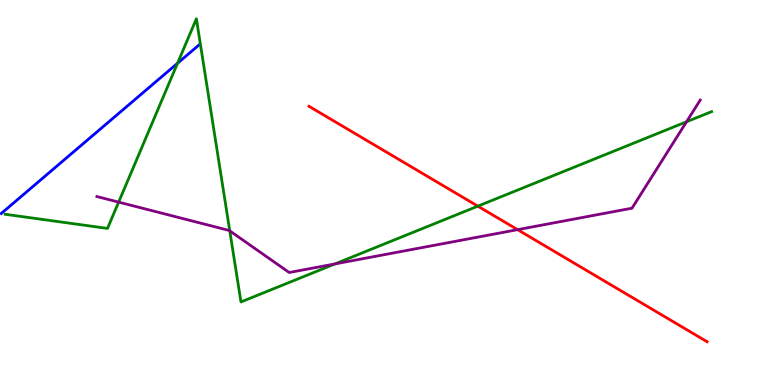[{'lines': ['blue', 'red'], 'intersections': []}, {'lines': ['green', 'red'], 'intersections': [{'x': 6.17, 'y': 4.65}]}, {'lines': ['purple', 'red'], 'intersections': [{'x': 6.68, 'y': 4.03}]}, {'lines': ['blue', 'green'], 'intersections': [{'x': 2.29, 'y': 8.36}]}, {'lines': ['blue', 'purple'], 'intersections': []}, {'lines': ['green', 'purple'], 'intersections': [{'x': 1.53, 'y': 4.75}, {'x': 2.96, 'y': 4.0}, {'x': 4.32, 'y': 3.15}, {'x': 8.86, 'y': 6.84}]}]